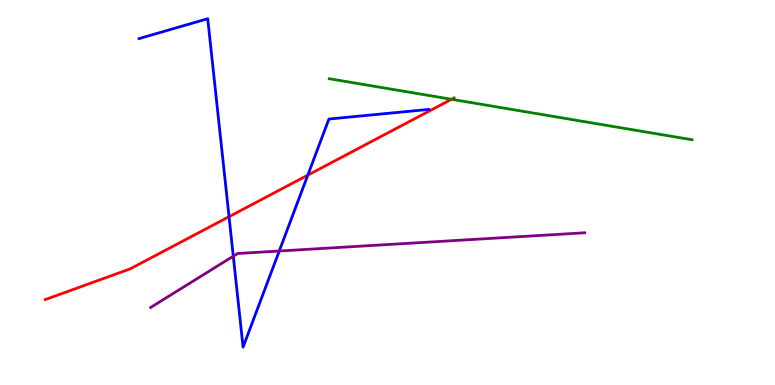[{'lines': ['blue', 'red'], 'intersections': [{'x': 2.96, 'y': 4.37}, {'x': 3.97, 'y': 5.45}]}, {'lines': ['green', 'red'], 'intersections': [{'x': 5.83, 'y': 7.42}]}, {'lines': ['purple', 'red'], 'intersections': []}, {'lines': ['blue', 'green'], 'intersections': []}, {'lines': ['blue', 'purple'], 'intersections': [{'x': 3.01, 'y': 3.35}, {'x': 3.6, 'y': 3.48}]}, {'lines': ['green', 'purple'], 'intersections': []}]